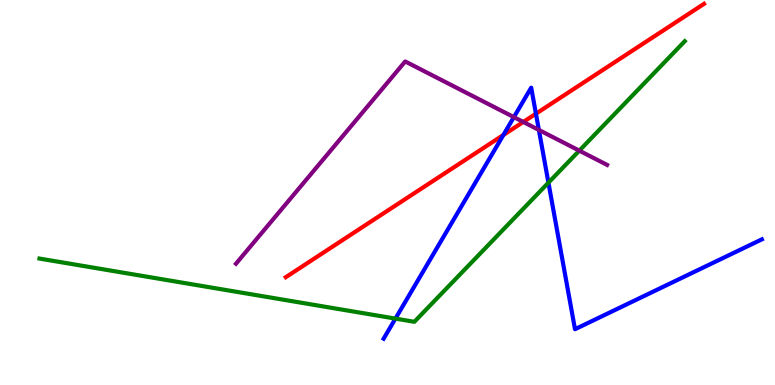[{'lines': ['blue', 'red'], 'intersections': [{'x': 6.5, 'y': 6.49}, {'x': 6.92, 'y': 7.05}]}, {'lines': ['green', 'red'], 'intersections': []}, {'lines': ['purple', 'red'], 'intersections': [{'x': 6.75, 'y': 6.83}]}, {'lines': ['blue', 'green'], 'intersections': [{'x': 5.1, 'y': 1.72}, {'x': 7.08, 'y': 5.26}]}, {'lines': ['blue', 'purple'], 'intersections': [{'x': 6.63, 'y': 6.96}, {'x': 6.95, 'y': 6.62}]}, {'lines': ['green', 'purple'], 'intersections': [{'x': 7.47, 'y': 6.09}]}]